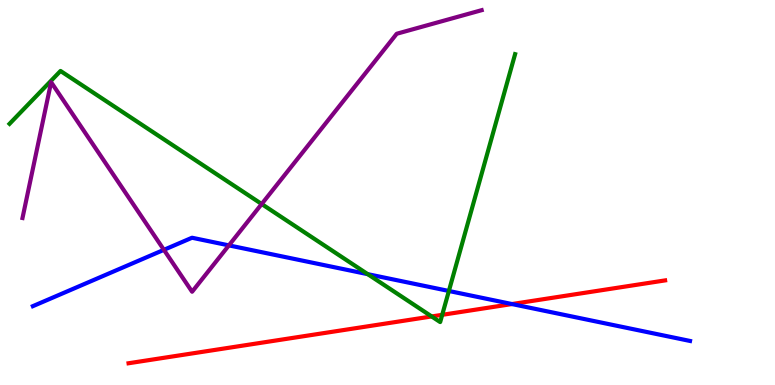[{'lines': ['blue', 'red'], 'intersections': [{'x': 6.61, 'y': 2.1}]}, {'lines': ['green', 'red'], 'intersections': [{'x': 5.57, 'y': 1.78}, {'x': 5.71, 'y': 1.82}]}, {'lines': ['purple', 'red'], 'intersections': []}, {'lines': ['blue', 'green'], 'intersections': [{'x': 4.75, 'y': 2.88}, {'x': 5.79, 'y': 2.44}]}, {'lines': ['blue', 'purple'], 'intersections': [{'x': 2.11, 'y': 3.51}, {'x': 2.95, 'y': 3.63}]}, {'lines': ['green', 'purple'], 'intersections': [{'x': 3.38, 'y': 4.7}]}]